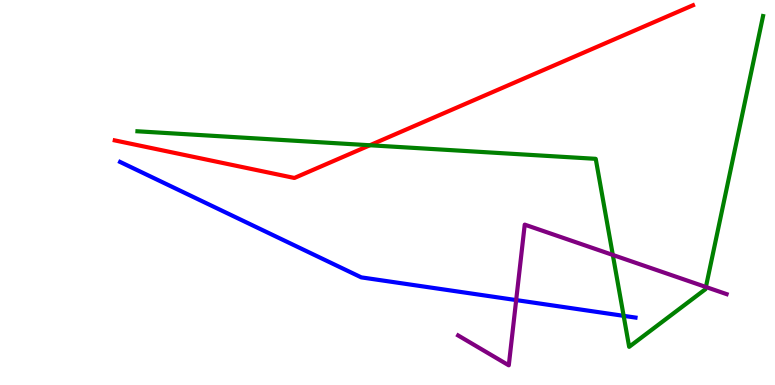[{'lines': ['blue', 'red'], 'intersections': []}, {'lines': ['green', 'red'], 'intersections': [{'x': 4.77, 'y': 6.23}]}, {'lines': ['purple', 'red'], 'intersections': []}, {'lines': ['blue', 'green'], 'intersections': [{'x': 8.05, 'y': 1.8}]}, {'lines': ['blue', 'purple'], 'intersections': [{'x': 6.66, 'y': 2.21}]}, {'lines': ['green', 'purple'], 'intersections': [{'x': 7.91, 'y': 3.38}, {'x': 9.11, 'y': 2.55}]}]